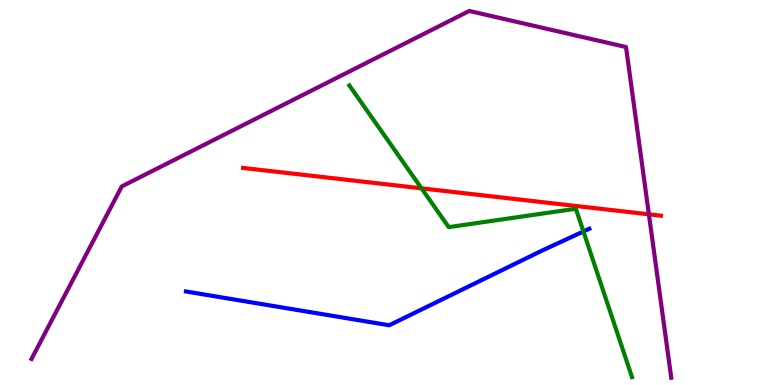[{'lines': ['blue', 'red'], 'intersections': []}, {'lines': ['green', 'red'], 'intersections': [{'x': 5.44, 'y': 5.11}]}, {'lines': ['purple', 'red'], 'intersections': [{'x': 8.37, 'y': 4.43}]}, {'lines': ['blue', 'green'], 'intersections': [{'x': 7.53, 'y': 3.99}]}, {'lines': ['blue', 'purple'], 'intersections': []}, {'lines': ['green', 'purple'], 'intersections': []}]